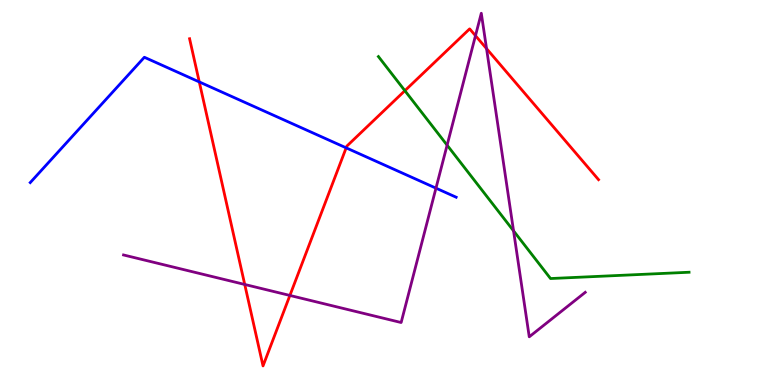[{'lines': ['blue', 'red'], 'intersections': [{'x': 2.57, 'y': 7.87}, {'x': 4.47, 'y': 6.16}]}, {'lines': ['green', 'red'], 'intersections': [{'x': 5.22, 'y': 7.64}]}, {'lines': ['purple', 'red'], 'intersections': [{'x': 3.16, 'y': 2.61}, {'x': 3.74, 'y': 2.33}, {'x': 6.14, 'y': 9.07}, {'x': 6.28, 'y': 8.74}]}, {'lines': ['blue', 'green'], 'intersections': []}, {'lines': ['blue', 'purple'], 'intersections': [{'x': 5.63, 'y': 5.11}]}, {'lines': ['green', 'purple'], 'intersections': [{'x': 5.77, 'y': 6.23}, {'x': 6.63, 'y': 4.0}]}]